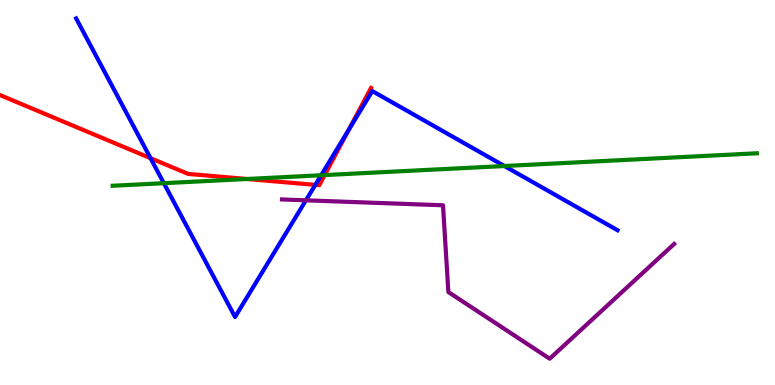[{'lines': ['blue', 'red'], 'intersections': [{'x': 1.94, 'y': 5.89}, {'x': 4.07, 'y': 5.2}, {'x': 4.5, 'y': 6.63}]}, {'lines': ['green', 'red'], 'intersections': [{'x': 3.19, 'y': 5.35}, {'x': 4.19, 'y': 5.45}]}, {'lines': ['purple', 'red'], 'intersections': []}, {'lines': ['blue', 'green'], 'intersections': [{'x': 2.11, 'y': 5.24}, {'x': 4.14, 'y': 5.45}, {'x': 6.51, 'y': 5.69}]}, {'lines': ['blue', 'purple'], 'intersections': [{'x': 3.95, 'y': 4.8}]}, {'lines': ['green', 'purple'], 'intersections': []}]